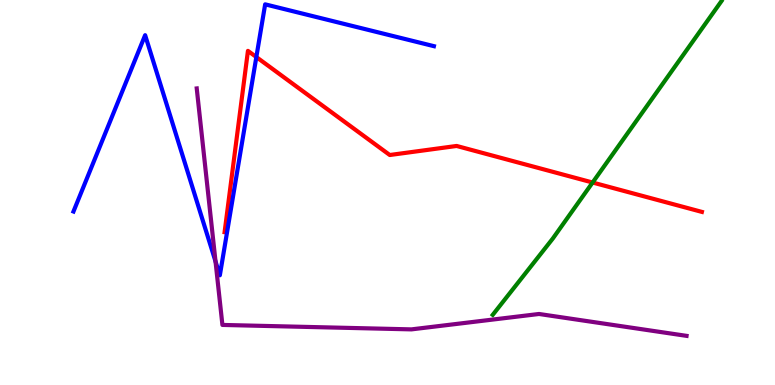[{'lines': ['blue', 'red'], 'intersections': [{'x': 3.31, 'y': 8.52}]}, {'lines': ['green', 'red'], 'intersections': [{'x': 7.65, 'y': 5.26}]}, {'lines': ['purple', 'red'], 'intersections': []}, {'lines': ['blue', 'green'], 'intersections': []}, {'lines': ['blue', 'purple'], 'intersections': [{'x': 2.78, 'y': 3.21}]}, {'lines': ['green', 'purple'], 'intersections': []}]